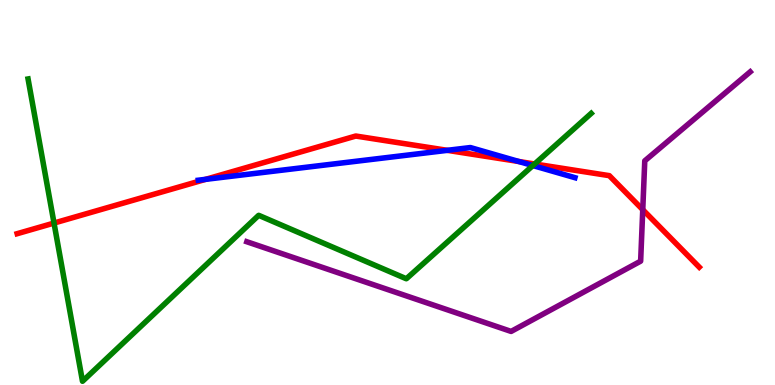[{'lines': ['blue', 'red'], 'intersections': [{'x': 2.65, 'y': 5.34}, {'x': 5.77, 'y': 6.1}, {'x': 6.69, 'y': 5.8}]}, {'lines': ['green', 'red'], 'intersections': [{'x': 0.697, 'y': 4.21}, {'x': 6.9, 'y': 5.74}]}, {'lines': ['purple', 'red'], 'intersections': [{'x': 8.29, 'y': 4.55}]}, {'lines': ['blue', 'green'], 'intersections': [{'x': 6.88, 'y': 5.7}]}, {'lines': ['blue', 'purple'], 'intersections': []}, {'lines': ['green', 'purple'], 'intersections': []}]